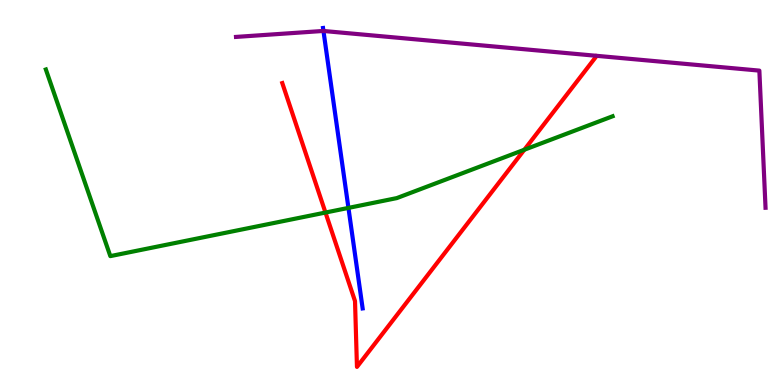[{'lines': ['blue', 'red'], 'intersections': []}, {'lines': ['green', 'red'], 'intersections': [{'x': 4.2, 'y': 4.48}, {'x': 6.77, 'y': 6.11}]}, {'lines': ['purple', 'red'], 'intersections': []}, {'lines': ['blue', 'green'], 'intersections': [{'x': 4.5, 'y': 4.6}]}, {'lines': ['blue', 'purple'], 'intersections': [{'x': 4.17, 'y': 9.2}]}, {'lines': ['green', 'purple'], 'intersections': []}]